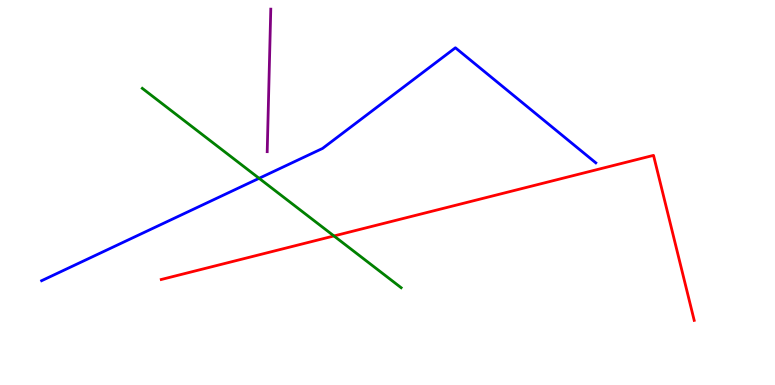[{'lines': ['blue', 'red'], 'intersections': []}, {'lines': ['green', 'red'], 'intersections': [{'x': 4.31, 'y': 3.87}]}, {'lines': ['purple', 'red'], 'intersections': []}, {'lines': ['blue', 'green'], 'intersections': [{'x': 3.34, 'y': 5.37}]}, {'lines': ['blue', 'purple'], 'intersections': []}, {'lines': ['green', 'purple'], 'intersections': []}]